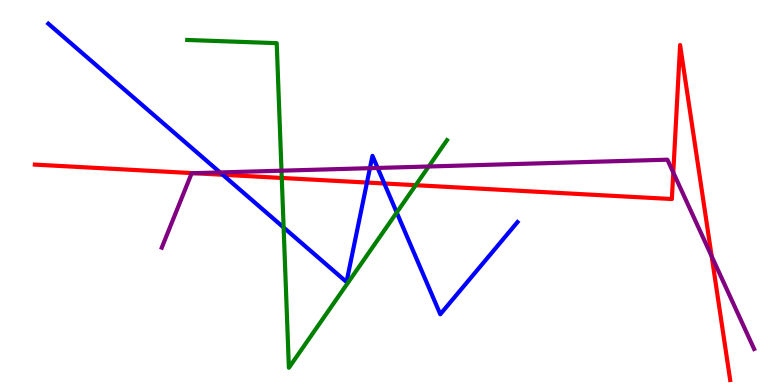[{'lines': ['blue', 'red'], 'intersections': [{'x': 2.87, 'y': 5.46}, {'x': 4.73, 'y': 5.26}, {'x': 4.96, 'y': 5.23}]}, {'lines': ['green', 'red'], 'intersections': [{'x': 3.64, 'y': 5.38}, {'x': 5.36, 'y': 5.19}]}, {'lines': ['purple', 'red'], 'intersections': [{'x': 2.5, 'y': 5.5}, {'x': 8.69, 'y': 5.52}, {'x': 9.18, 'y': 3.34}]}, {'lines': ['blue', 'green'], 'intersections': [{'x': 3.66, 'y': 4.09}, {'x': 5.12, 'y': 4.48}]}, {'lines': ['blue', 'purple'], 'intersections': [{'x': 2.84, 'y': 5.52}, {'x': 4.77, 'y': 5.63}, {'x': 4.87, 'y': 5.64}]}, {'lines': ['green', 'purple'], 'intersections': [{'x': 3.63, 'y': 5.57}, {'x': 5.53, 'y': 5.68}]}]